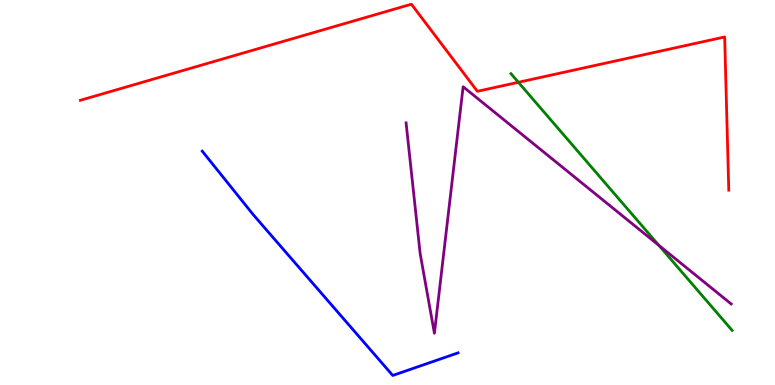[{'lines': ['blue', 'red'], 'intersections': []}, {'lines': ['green', 'red'], 'intersections': [{'x': 6.69, 'y': 7.86}]}, {'lines': ['purple', 'red'], 'intersections': []}, {'lines': ['blue', 'green'], 'intersections': []}, {'lines': ['blue', 'purple'], 'intersections': []}, {'lines': ['green', 'purple'], 'intersections': [{'x': 8.5, 'y': 3.63}]}]